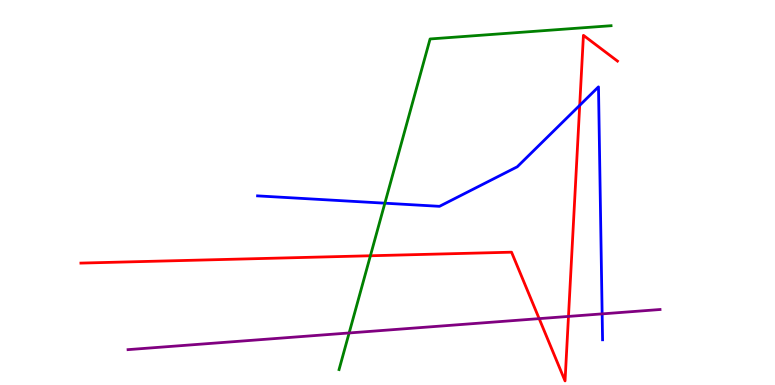[{'lines': ['blue', 'red'], 'intersections': [{'x': 7.48, 'y': 7.26}]}, {'lines': ['green', 'red'], 'intersections': [{'x': 4.78, 'y': 3.36}]}, {'lines': ['purple', 'red'], 'intersections': [{'x': 6.96, 'y': 1.72}, {'x': 7.34, 'y': 1.78}]}, {'lines': ['blue', 'green'], 'intersections': [{'x': 4.97, 'y': 4.72}]}, {'lines': ['blue', 'purple'], 'intersections': [{'x': 7.77, 'y': 1.85}]}, {'lines': ['green', 'purple'], 'intersections': [{'x': 4.5, 'y': 1.35}]}]